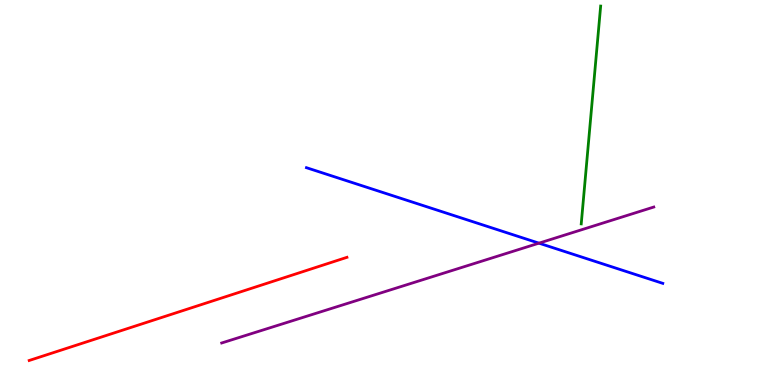[{'lines': ['blue', 'red'], 'intersections': []}, {'lines': ['green', 'red'], 'intersections': []}, {'lines': ['purple', 'red'], 'intersections': []}, {'lines': ['blue', 'green'], 'intersections': []}, {'lines': ['blue', 'purple'], 'intersections': [{'x': 6.95, 'y': 3.68}]}, {'lines': ['green', 'purple'], 'intersections': []}]